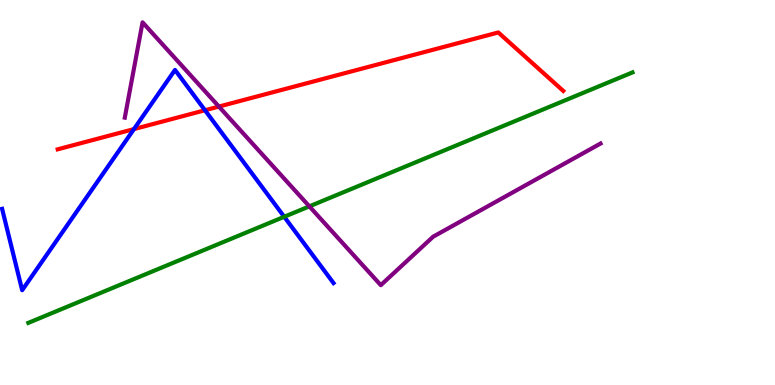[{'lines': ['blue', 'red'], 'intersections': [{'x': 1.73, 'y': 6.65}, {'x': 2.65, 'y': 7.14}]}, {'lines': ['green', 'red'], 'intersections': []}, {'lines': ['purple', 'red'], 'intersections': [{'x': 2.82, 'y': 7.23}]}, {'lines': ['blue', 'green'], 'intersections': [{'x': 3.67, 'y': 4.37}]}, {'lines': ['blue', 'purple'], 'intersections': []}, {'lines': ['green', 'purple'], 'intersections': [{'x': 3.99, 'y': 4.64}]}]